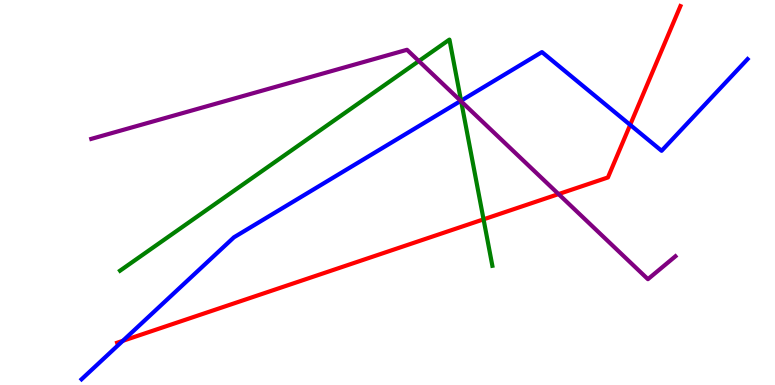[{'lines': ['blue', 'red'], 'intersections': [{'x': 1.58, 'y': 1.15}, {'x': 8.13, 'y': 6.76}]}, {'lines': ['green', 'red'], 'intersections': [{'x': 6.24, 'y': 4.3}]}, {'lines': ['purple', 'red'], 'intersections': [{'x': 7.21, 'y': 4.96}]}, {'lines': ['blue', 'green'], 'intersections': [{'x': 5.95, 'y': 7.38}]}, {'lines': ['blue', 'purple'], 'intersections': [{'x': 5.94, 'y': 7.38}]}, {'lines': ['green', 'purple'], 'intersections': [{'x': 5.4, 'y': 8.41}, {'x': 5.95, 'y': 7.37}]}]